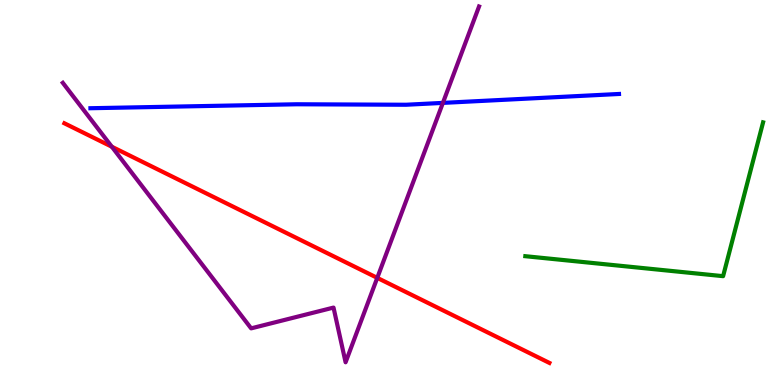[{'lines': ['blue', 'red'], 'intersections': []}, {'lines': ['green', 'red'], 'intersections': []}, {'lines': ['purple', 'red'], 'intersections': [{'x': 1.44, 'y': 6.19}, {'x': 4.87, 'y': 2.78}]}, {'lines': ['blue', 'green'], 'intersections': []}, {'lines': ['blue', 'purple'], 'intersections': [{'x': 5.71, 'y': 7.33}]}, {'lines': ['green', 'purple'], 'intersections': []}]